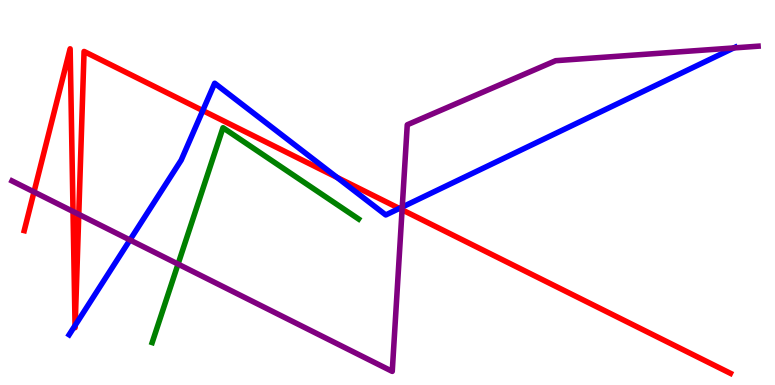[{'lines': ['blue', 'red'], 'intersections': [{'x': 0.968, 'y': 1.54}, {'x': 0.97, 'y': 1.55}, {'x': 2.62, 'y': 7.13}, {'x': 4.35, 'y': 5.39}, {'x': 5.15, 'y': 4.59}]}, {'lines': ['green', 'red'], 'intersections': []}, {'lines': ['purple', 'red'], 'intersections': [{'x': 0.439, 'y': 5.01}, {'x': 0.942, 'y': 4.51}, {'x': 1.02, 'y': 4.43}, {'x': 5.19, 'y': 4.55}]}, {'lines': ['blue', 'green'], 'intersections': []}, {'lines': ['blue', 'purple'], 'intersections': [{'x': 1.68, 'y': 3.77}, {'x': 5.19, 'y': 4.62}, {'x': 9.47, 'y': 8.75}]}, {'lines': ['green', 'purple'], 'intersections': [{'x': 2.3, 'y': 3.14}]}]